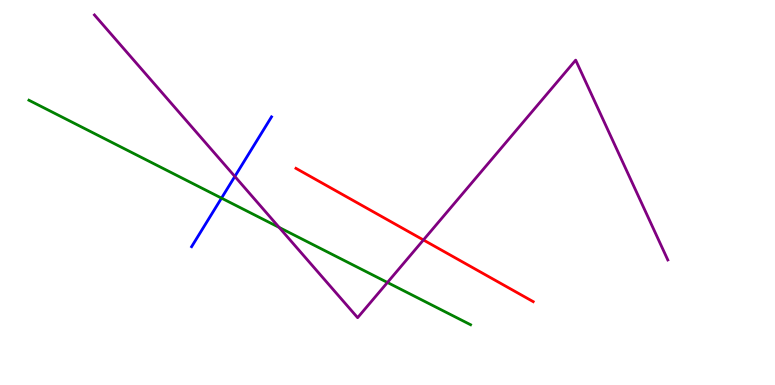[{'lines': ['blue', 'red'], 'intersections': []}, {'lines': ['green', 'red'], 'intersections': []}, {'lines': ['purple', 'red'], 'intersections': [{'x': 5.46, 'y': 3.77}]}, {'lines': ['blue', 'green'], 'intersections': [{'x': 2.86, 'y': 4.85}]}, {'lines': ['blue', 'purple'], 'intersections': [{'x': 3.03, 'y': 5.42}]}, {'lines': ['green', 'purple'], 'intersections': [{'x': 3.6, 'y': 4.09}, {'x': 5.0, 'y': 2.66}]}]